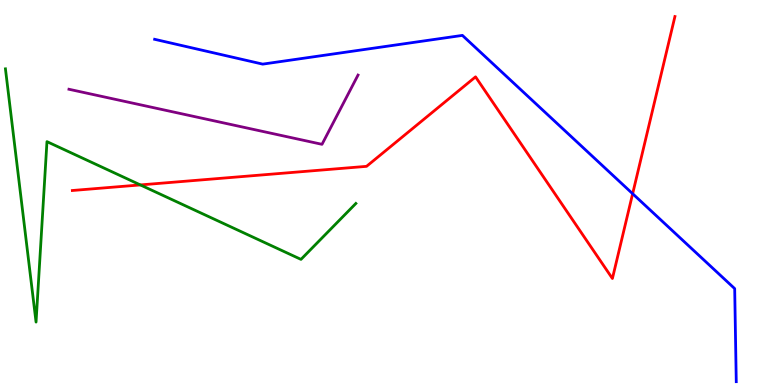[{'lines': ['blue', 'red'], 'intersections': [{'x': 8.16, 'y': 4.97}]}, {'lines': ['green', 'red'], 'intersections': [{'x': 1.81, 'y': 5.2}]}, {'lines': ['purple', 'red'], 'intersections': []}, {'lines': ['blue', 'green'], 'intersections': []}, {'lines': ['blue', 'purple'], 'intersections': []}, {'lines': ['green', 'purple'], 'intersections': []}]